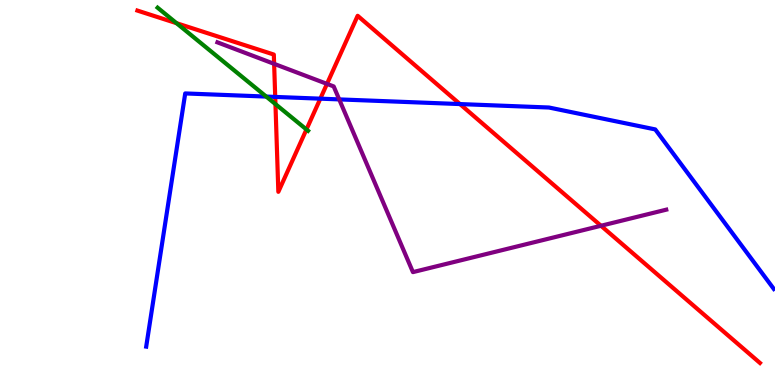[{'lines': ['blue', 'red'], 'intersections': [{'x': 3.55, 'y': 7.48}, {'x': 4.13, 'y': 7.44}, {'x': 5.93, 'y': 7.3}]}, {'lines': ['green', 'red'], 'intersections': [{'x': 2.28, 'y': 9.4}, {'x': 3.55, 'y': 7.3}, {'x': 3.95, 'y': 6.64}]}, {'lines': ['purple', 'red'], 'intersections': [{'x': 3.54, 'y': 8.34}, {'x': 4.22, 'y': 7.82}, {'x': 7.75, 'y': 4.14}]}, {'lines': ['blue', 'green'], 'intersections': [{'x': 3.44, 'y': 7.49}]}, {'lines': ['blue', 'purple'], 'intersections': [{'x': 4.38, 'y': 7.42}]}, {'lines': ['green', 'purple'], 'intersections': []}]